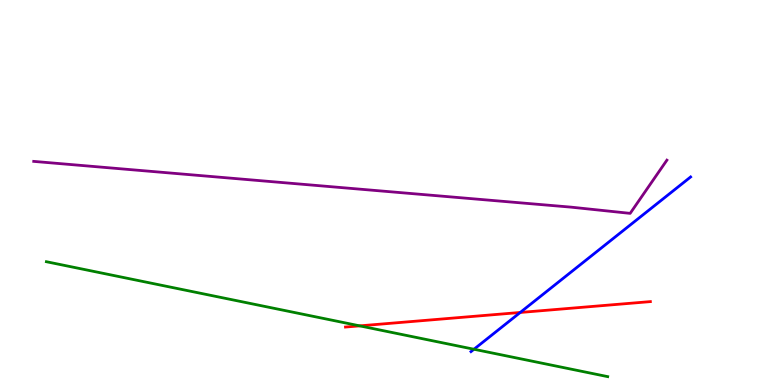[{'lines': ['blue', 'red'], 'intersections': [{'x': 6.71, 'y': 1.88}]}, {'lines': ['green', 'red'], 'intersections': [{'x': 4.64, 'y': 1.54}]}, {'lines': ['purple', 'red'], 'intersections': []}, {'lines': ['blue', 'green'], 'intersections': [{'x': 6.12, 'y': 0.929}]}, {'lines': ['blue', 'purple'], 'intersections': []}, {'lines': ['green', 'purple'], 'intersections': []}]